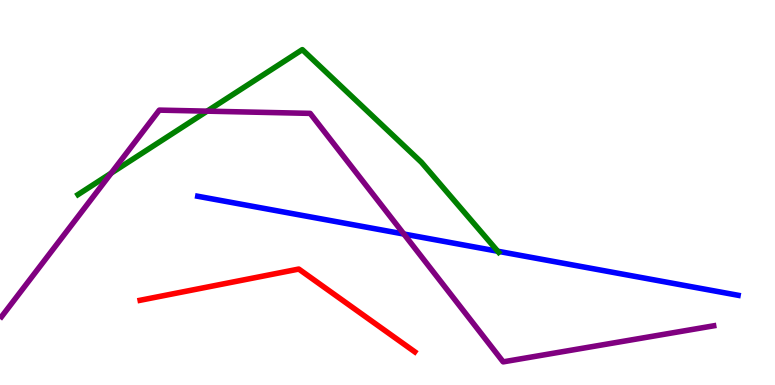[{'lines': ['blue', 'red'], 'intersections': []}, {'lines': ['green', 'red'], 'intersections': []}, {'lines': ['purple', 'red'], 'intersections': []}, {'lines': ['blue', 'green'], 'intersections': [{'x': 6.42, 'y': 3.47}]}, {'lines': ['blue', 'purple'], 'intersections': [{'x': 5.21, 'y': 3.92}]}, {'lines': ['green', 'purple'], 'intersections': [{'x': 1.43, 'y': 5.5}, {'x': 2.67, 'y': 7.11}]}]